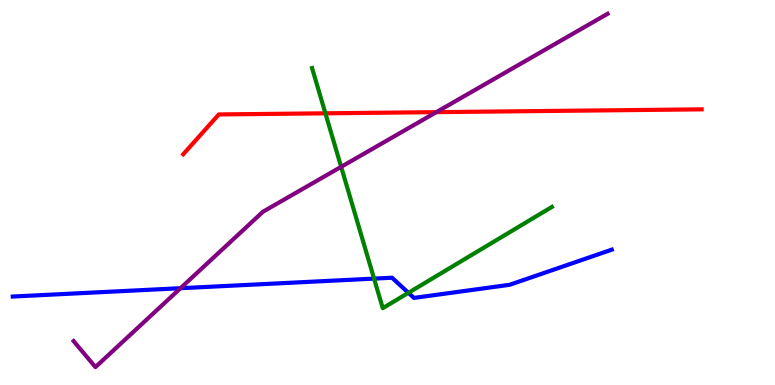[{'lines': ['blue', 'red'], 'intersections': []}, {'lines': ['green', 'red'], 'intersections': [{'x': 4.2, 'y': 7.06}]}, {'lines': ['purple', 'red'], 'intersections': [{'x': 5.63, 'y': 7.09}]}, {'lines': ['blue', 'green'], 'intersections': [{'x': 4.83, 'y': 2.76}, {'x': 5.27, 'y': 2.39}]}, {'lines': ['blue', 'purple'], 'intersections': [{'x': 2.33, 'y': 2.51}]}, {'lines': ['green', 'purple'], 'intersections': [{'x': 4.4, 'y': 5.67}]}]